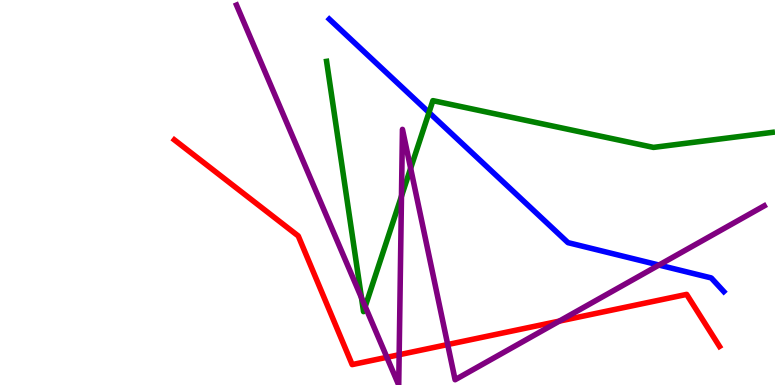[{'lines': ['blue', 'red'], 'intersections': []}, {'lines': ['green', 'red'], 'intersections': []}, {'lines': ['purple', 'red'], 'intersections': [{'x': 4.99, 'y': 0.719}, {'x': 5.15, 'y': 0.786}, {'x': 5.78, 'y': 1.05}, {'x': 7.22, 'y': 1.66}]}, {'lines': ['blue', 'green'], 'intersections': [{'x': 5.54, 'y': 7.08}]}, {'lines': ['blue', 'purple'], 'intersections': [{'x': 8.5, 'y': 3.12}]}, {'lines': ['green', 'purple'], 'intersections': [{'x': 4.66, 'y': 2.27}, {'x': 4.71, 'y': 2.04}, {'x': 5.18, 'y': 4.9}, {'x': 5.3, 'y': 5.63}]}]